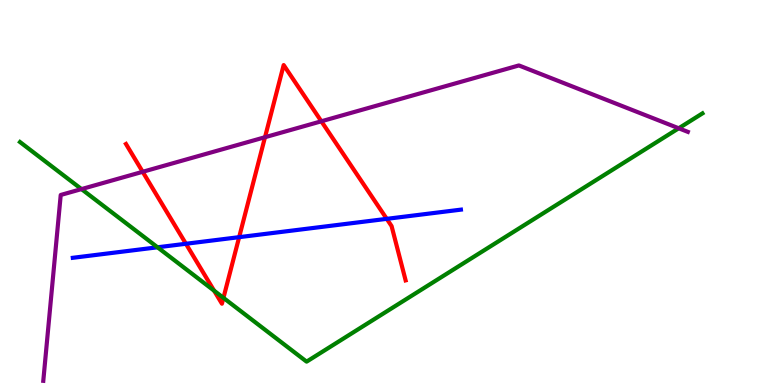[{'lines': ['blue', 'red'], 'intersections': [{'x': 2.4, 'y': 3.67}, {'x': 3.09, 'y': 3.84}, {'x': 4.99, 'y': 4.32}]}, {'lines': ['green', 'red'], 'intersections': [{'x': 2.76, 'y': 2.45}, {'x': 2.88, 'y': 2.26}]}, {'lines': ['purple', 'red'], 'intersections': [{'x': 1.84, 'y': 5.54}, {'x': 3.42, 'y': 6.44}, {'x': 4.15, 'y': 6.85}]}, {'lines': ['blue', 'green'], 'intersections': [{'x': 2.03, 'y': 3.58}]}, {'lines': ['blue', 'purple'], 'intersections': []}, {'lines': ['green', 'purple'], 'intersections': [{'x': 1.05, 'y': 5.09}, {'x': 8.76, 'y': 6.67}]}]